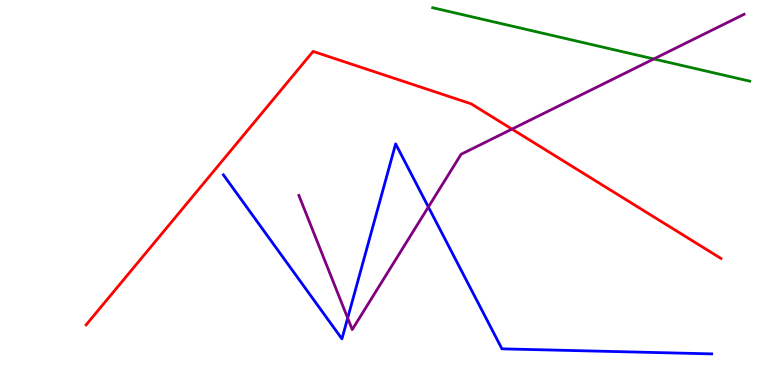[{'lines': ['blue', 'red'], 'intersections': []}, {'lines': ['green', 'red'], 'intersections': []}, {'lines': ['purple', 'red'], 'intersections': [{'x': 6.61, 'y': 6.65}]}, {'lines': ['blue', 'green'], 'intersections': []}, {'lines': ['blue', 'purple'], 'intersections': [{'x': 4.49, 'y': 1.74}, {'x': 5.53, 'y': 4.62}]}, {'lines': ['green', 'purple'], 'intersections': [{'x': 8.44, 'y': 8.47}]}]